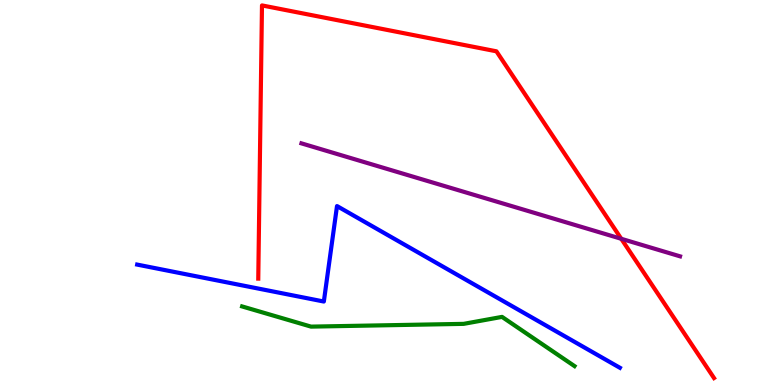[{'lines': ['blue', 'red'], 'intersections': []}, {'lines': ['green', 'red'], 'intersections': []}, {'lines': ['purple', 'red'], 'intersections': [{'x': 8.02, 'y': 3.8}]}, {'lines': ['blue', 'green'], 'intersections': []}, {'lines': ['blue', 'purple'], 'intersections': []}, {'lines': ['green', 'purple'], 'intersections': []}]